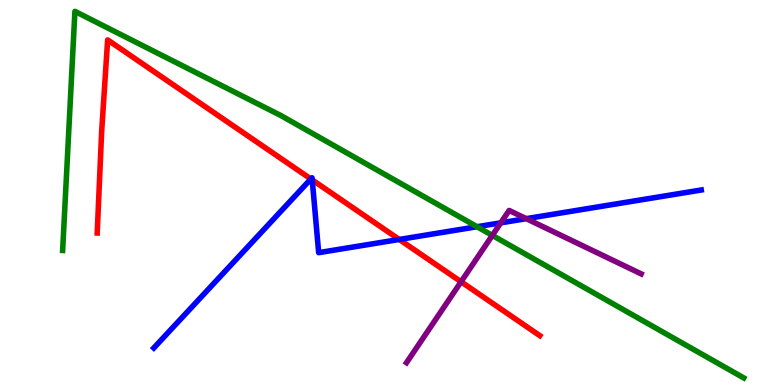[{'lines': ['blue', 'red'], 'intersections': [{'x': 4.01, 'y': 5.35}, {'x': 4.03, 'y': 5.33}, {'x': 5.15, 'y': 3.78}]}, {'lines': ['green', 'red'], 'intersections': []}, {'lines': ['purple', 'red'], 'intersections': [{'x': 5.95, 'y': 2.68}]}, {'lines': ['blue', 'green'], 'intersections': [{'x': 6.16, 'y': 4.11}]}, {'lines': ['blue', 'purple'], 'intersections': [{'x': 6.46, 'y': 4.21}, {'x': 6.79, 'y': 4.32}]}, {'lines': ['green', 'purple'], 'intersections': [{'x': 6.35, 'y': 3.89}]}]